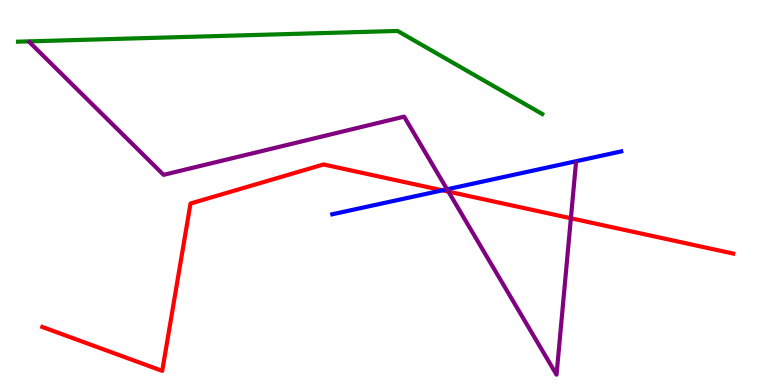[{'lines': ['blue', 'red'], 'intersections': [{'x': 5.71, 'y': 5.06}]}, {'lines': ['green', 'red'], 'intersections': []}, {'lines': ['purple', 'red'], 'intersections': [{'x': 5.79, 'y': 5.02}, {'x': 7.37, 'y': 4.33}]}, {'lines': ['blue', 'green'], 'intersections': []}, {'lines': ['blue', 'purple'], 'intersections': [{'x': 5.77, 'y': 5.08}]}, {'lines': ['green', 'purple'], 'intersections': []}]